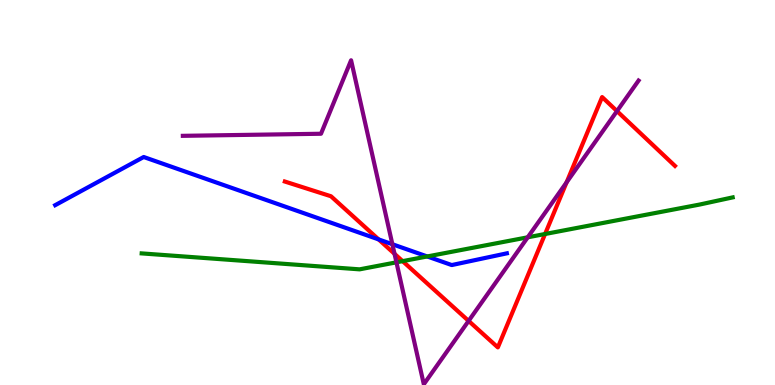[{'lines': ['blue', 'red'], 'intersections': [{'x': 4.89, 'y': 3.78}]}, {'lines': ['green', 'red'], 'intersections': [{'x': 5.2, 'y': 3.22}, {'x': 7.03, 'y': 3.92}]}, {'lines': ['purple', 'red'], 'intersections': [{'x': 5.09, 'y': 3.41}, {'x': 6.05, 'y': 1.66}, {'x': 7.31, 'y': 5.26}, {'x': 7.96, 'y': 7.11}]}, {'lines': ['blue', 'green'], 'intersections': [{'x': 5.51, 'y': 3.34}]}, {'lines': ['blue', 'purple'], 'intersections': [{'x': 5.06, 'y': 3.66}]}, {'lines': ['green', 'purple'], 'intersections': [{'x': 5.12, 'y': 3.19}, {'x': 6.81, 'y': 3.84}]}]